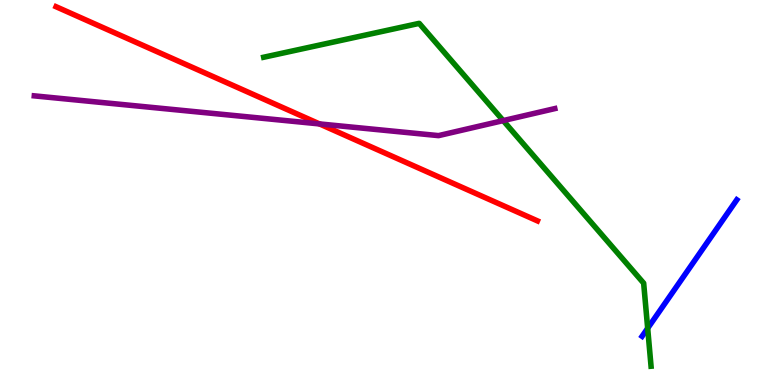[{'lines': ['blue', 'red'], 'intersections': []}, {'lines': ['green', 'red'], 'intersections': []}, {'lines': ['purple', 'red'], 'intersections': [{'x': 4.12, 'y': 6.78}]}, {'lines': ['blue', 'green'], 'intersections': [{'x': 8.36, 'y': 1.47}]}, {'lines': ['blue', 'purple'], 'intersections': []}, {'lines': ['green', 'purple'], 'intersections': [{'x': 6.49, 'y': 6.87}]}]